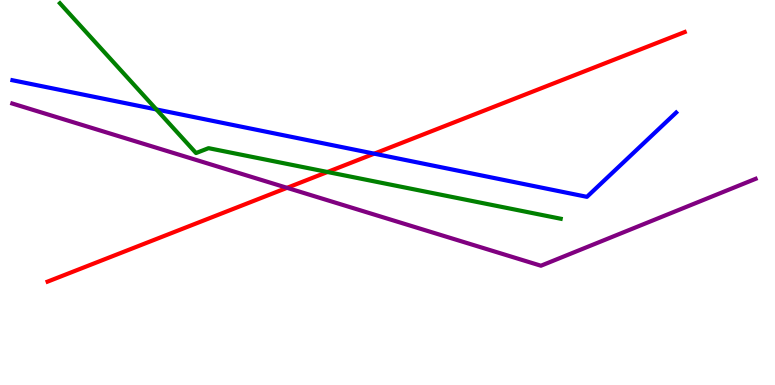[{'lines': ['blue', 'red'], 'intersections': [{'x': 4.83, 'y': 6.01}]}, {'lines': ['green', 'red'], 'intersections': [{'x': 4.23, 'y': 5.53}]}, {'lines': ['purple', 'red'], 'intersections': [{'x': 3.7, 'y': 5.12}]}, {'lines': ['blue', 'green'], 'intersections': [{'x': 2.02, 'y': 7.16}]}, {'lines': ['blue', 'purple'], 'intersections': []}, {'lines': ['green', 'purple'], 'intersections': []}]